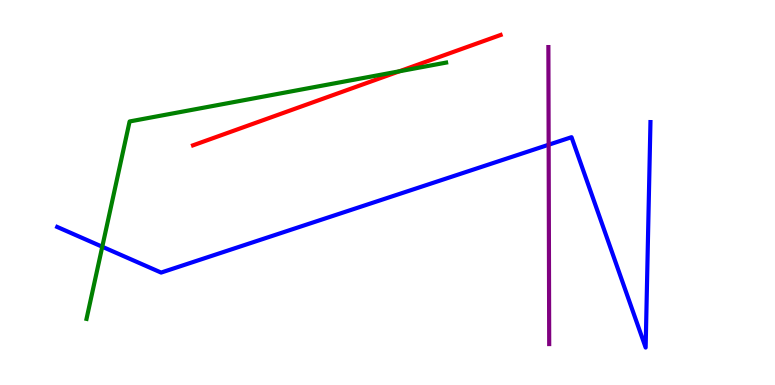[{'lines': ['blue', 'red'], 'intersections': []}, {'lines': ['green', 'red'], 'intersections': [{'x': 5.15, 'y': 8.15}]}, {'lines': ['purple', 'red'], 'intersections': []}, {'lines': ['blue', 'green'], 'intersections': [{'x': 1.32, 'y': 3.59}]}, {'lines': ['blue', 'purple'], 'intersections': [{'x': 7.08, 'y': 6.24}]}, {'lines': ['green', 'purple'], 'intersections': []}]